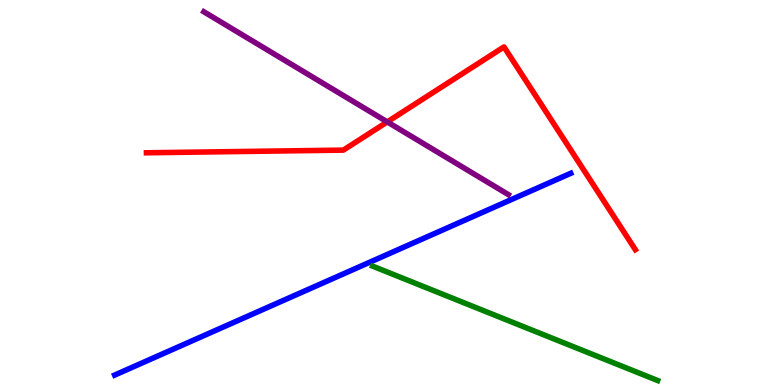[{'lines': ['blue', 'red'], 'intersections': []}, {'lines': ['green', 'red'], 'intersections': []}, {'lines': ['purple', 'red'], 'intersections': [{'x': 5.0, 'y': 6.83}]}, {'lines': ['blue', 'green'], 'intersections': []}, {'lines': ['blue', 'purple'], 'intersections': []}, {'lines': ['green', 'purple'], 'intersections': []}]